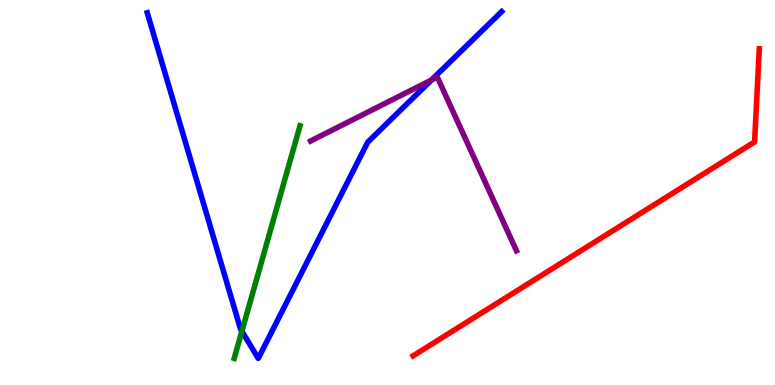[{'lines': ['blue', 'red'], 'intersections': []}, {'lines': ['green', 'red'], 'intersections': []}, {'lines': ['purple', 'red'], 'intersections': []}, {'lines': ['blue', 'green'], 'intersections': [{'x': 3.12, 'y': 1.4}]}, {'lines': ['blue', 'purple'], 'intersections': [{'x': 5.57, 'y': 7.92}]}, {'lines': ['green', 'purple'], 'intersections': []}]